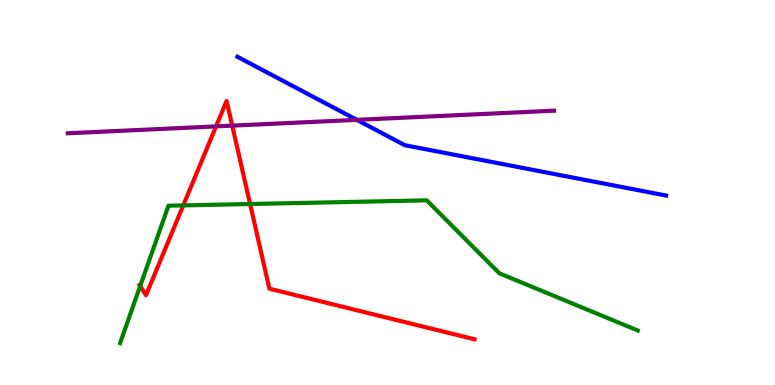[{'lines': ['blue', 'red'], 'intersections': []}, {'lines': ['green', 'red'], 'intersections': [{'x': 1.81, 'y': 2.57}, {'x': 2.36, 'y': 4.66}, {'x': 3.23, 'y': 4.7}]}, {'lines': ['purple', 'red'], 'intersections': [{'x': 2.79, 'y': 6.72}, {'x': 3.0, 'y': 6.74}]}, {'lines': ['blue', 'green'], 'intersections': []}, {'lines': ['blue', 'purple'], 'intersections': [{'x': 4.6, 'y': 6.89}]}, {'lines': ['green', 'purple'], 'intersections': []}]